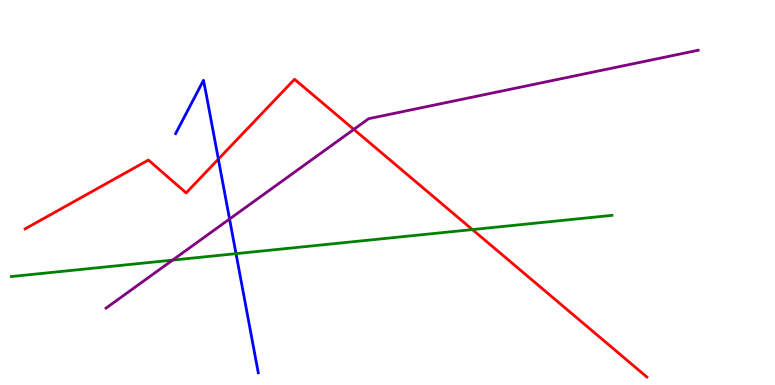[{'lines': ['blue', 'red'], 'intersections': [{'x': 2.82, 'y': 5.87}]}, {'lines': ['green', 'red'], 'intersections': [{'x': 6.1, 'y': 4.04}]}, {'lines': ['purple', 'red'], 'intersections': [{'x': 4.57, 'y': 6.64}]}, {'lines': ['blue', 'green'], 'intersections': [{'x': 3.05, 'y': 3.41}]}, {'lines': ['blue', 'purple'], 'intersections': [{'x': 2.96, 'y': 4.31}]}, {'lines': ['green', 'purple'], 'intersections': [{'x': 2.23, 'y': 3.24}]}]